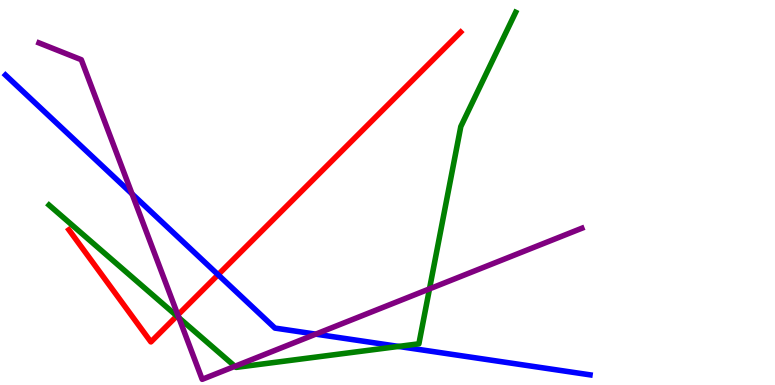[{'lines': ['blue', 'red'], 'intersections': [{'x': 2.81, 'y': 2.86}]}, {'lines': ['green', 'red'], 'intersections': [{'x': 2.28, 'y': 1.79}]}, {'lines': ['purple', 'red'], 'intersections': [{'x': 2.29, 'y': 1.82}]}, {'lines': ['blue', 'green'], 'intersections': [{'x': 5.14, 'y': 1.0}]}, {'lines': ['blue', 'purple'], 'intersections': [{'x': 1.7, 'y': 4.96}, {'x': 4.07, 'y': 1.32}]}, {'lines': ['green', 'purple'], 'intersections': [{'x': 2.31, 'y': 1.75}, {'x': 3.03, 'y': 0.486}, {'x': 5.54, 'y': 2.5}]}]